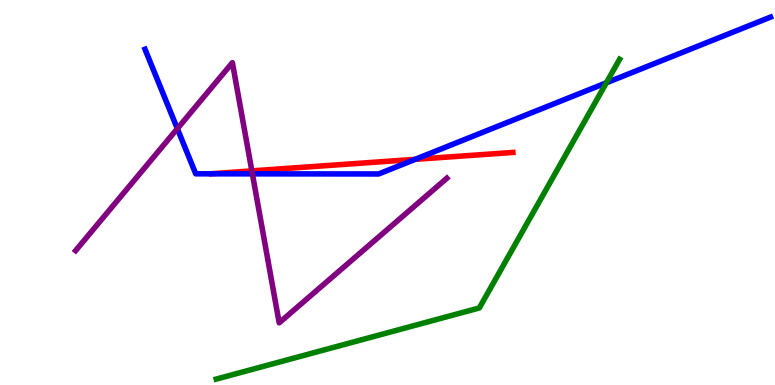[{'lines': ['blue', 'red'], 'intersections': [{'x': 5.36, 'y': 5.86}]}, {'lines': ['green', 'red'], 'intersections': []}, {'lines': ['purple', 'red'], 'intersections': [{'x': 3.25, 'y': 5.56}]}, {'lines': ['blue', 'green'], 'intersections': [{'x': 7.82, 'y': 7.85}]}, {'lines': ['blue', 'purple'], 'intersections': [{'x': 2.29, 'y': 6.66}, {'x': 3.26, 'y': 5.48}]}, {'lines': ['green', 'purple'], 'intersections': []}]